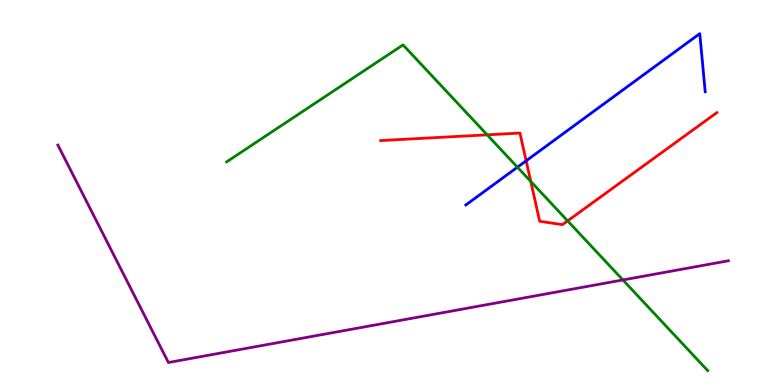[{'lines': ['blue', 'red'], 'intersections': [{'x': 6.79, 'y': 5.82}]}, {'lines': ['green', 'red'], 'intersections': [{'x': 6.29, 'y': 6.5}, {'x': 6.85, 'y': 5.29}, {'x': 7.32, 'y': 4.26}]}, {'lines': ['purple', 'red'], 'intersections': []}, {'lines': ['blue', 'green'], 'intersections': [{'x': 6.68, 'y': 5.66}]}, {'lines': ['blue', 'purple'], 'intersections': []}, {'lines': ['green', 'purple'], 'intersections': [{'x': 8.04, 'y': 2.73}]}]